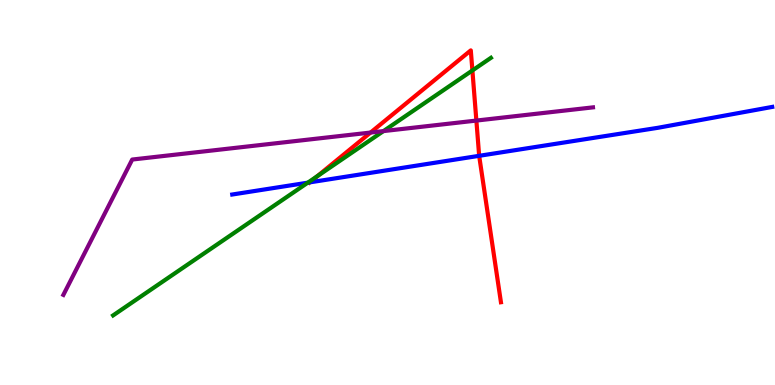[{'lines': ['blue', 'red'], 'intersections': [{'x': 4.0, 'y': 5.26}, {'x': 6.18, 'y': 5.95}]}, {'lines': ['green', 'red'], 'intersections': [{'x': 4.1, 'y': 5.43}, {'x': 6.1, 'y': 8.17}]}, {'lines': ['purple', 'red'], 'intersections': [{'x': 4.78, 'y': 6.56}, {'x': 6.15, 'y': 6.87}]}, {'lines': ['blue', 'green'], 'intersections': [{'x': 3.97, 'y': 5.26}]}, {'lines': ['blue', 'purple'], 'intersections': []}, {'lines': ['green', 'purple'], 'intersections': [{'x': 4.95, 'y': 6.6}]}]